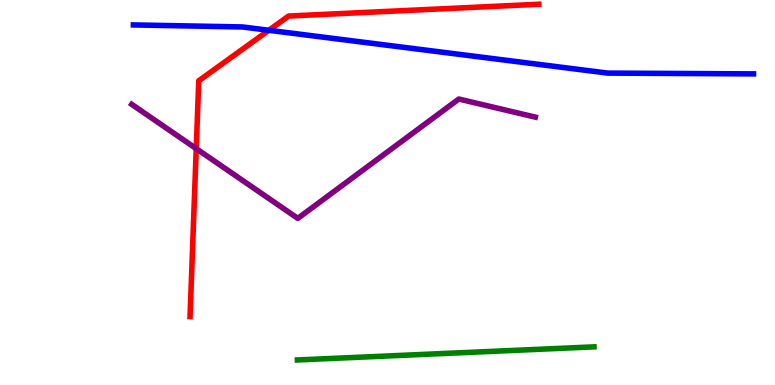[{'lines': ['blue', 'red'], 'intersections': [{'x': 3.47, 'y': 9.21}]}, {'lines': ['green', 'red'], 'intersections': []}, {'lines': ['purple', 'red'], 'intersections': [{'x': 2.53, 'y': 6.14}]}, {'lines': ['blue', 'green'], 'intersections': []}, {'lines': ['blue', 'purple'], 'intersections': []}, {'lines': ['green', 'purple'], 'intersections': []}]